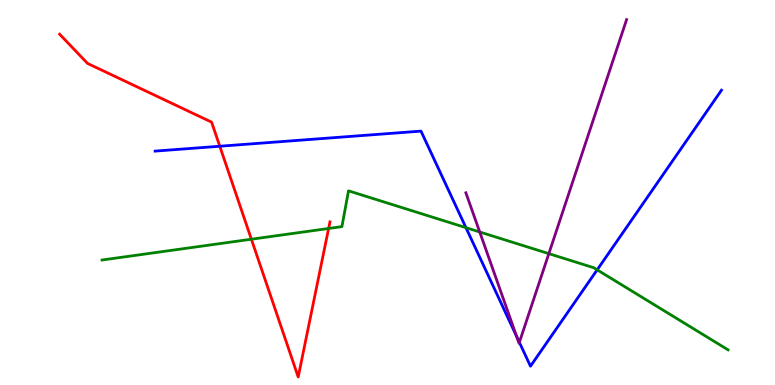[{'lines': ['blue', 'red'], 'intersections': [{'x': 2.84, 'y': 6.2}]}, {'lines': ['green', 'red'], 'intersections': [{'x': 3.24, 'y': 3.79}, {'x': 4.24, 'y': 4.07}]}, {'lines': ['purple', 'red'], 'intersections': []}, {'lines': ['blue', 'green'], 'intersections': [{'x': 6.01, 'y': 4.09}, {'x': 7.71, 'y': 2.99}]}, {'lines': ['blue', 'purple'], 'intersections': [{'x': 6.67, 'y': 1.26}, {'x': 6.7, 'y': 1.11}]}, {'lines': ['green', 'purple'], 'intersections': [{'x': 6.19, 'y': 3.97}, {'x': 7.08, 'y': 3.41}]}]